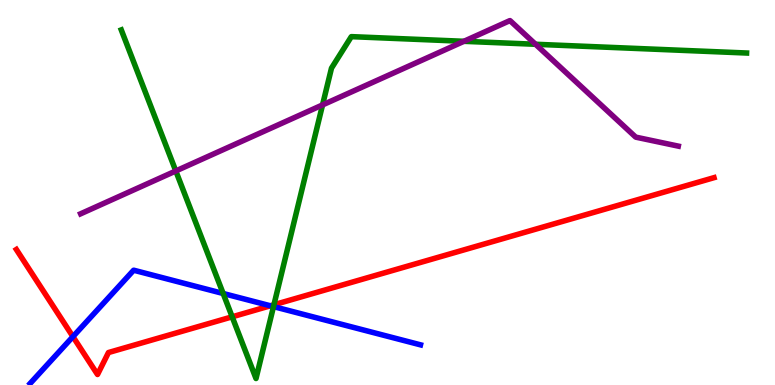[{'lines': ['blue', 'red'], 'intersections': [{'x': 0.941, 'y': 1.26}, {'x': 3.49, 'y': 2.06}]}, {'lines': ['green', 'red'], 'intersections': [{'x': 3.0, 'y': 1.77}, {'x': 3.53, 'y': 2.08}]}, {'lines': ['purple', 'red'], 'intersections': []}, {'lines': ['blue', 'green'], 'intersections': [{'x': 2.88, 'y': 2.38}, {'x': 3.53, 'y': 2.04}]}, {'lines': ['blue', 'purple'], 'intersections': []}, {'lines': ['green', 'purple'], 'intersections': [{'x': 2.27, 'y': 5.56}, {'x': 4.16, 'y': 7.27}, {'x': 5.99, 'y': 8.93}, {'x': 6.91, 'y': 8.85}]}]